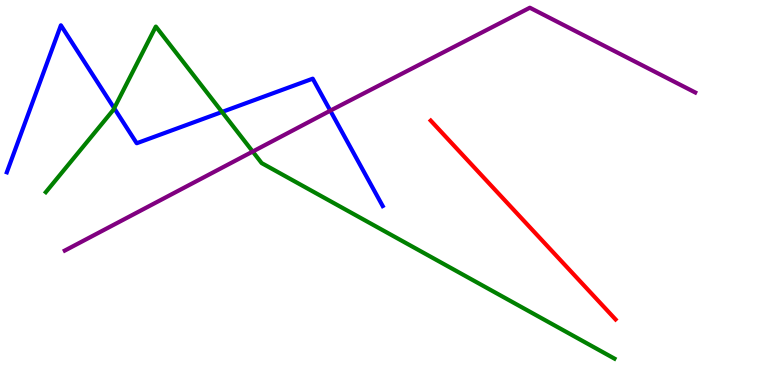[{'lines': ['blue', 'red'], 'intersections': []}, {'lines': ['green', 'red'], 'intersections': []}, {'lines': ['purple', 'red'], 'intersections': []}, {'lines': ['blue', 'green'], 'intersections': [{'x': 1.47, 'y': 7.19}, {'x': 2.86, 'y': 7.09}]}, {'lines': ['blue', 'purple'], 'intersections': [{'x': 4.26, 'y': 7.13}]}, {'lines': ['green', 'purple'], 'intersections': [{'x': 3.26, 'y': 6.06}]}]